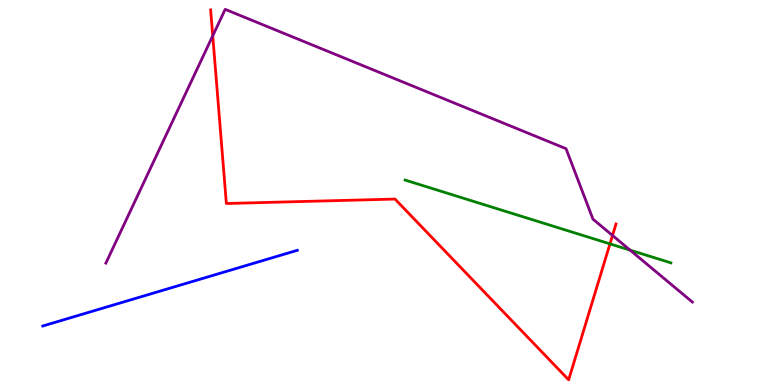[{'lines': ['blue', 'red'], 'intersections': []}, {'lines': ['green', 'red'], 'intersections': [{'x': 7.87, 'y': 3.67}]}, {'lines': ['purple', 'red'], 'intersections': [{'x': 2.75, 'y': 9.07}, {'x': 7.9, 'y': 3.88}]}, {'lines': ['blue', 'green'], 'intersections': []}, {'lines': ['blue', 'purple'], 'intersections': []}, {'lines': ['green', 'purple'], 'intersections': [{'x': 8.13, 'y': 3.5}]}]